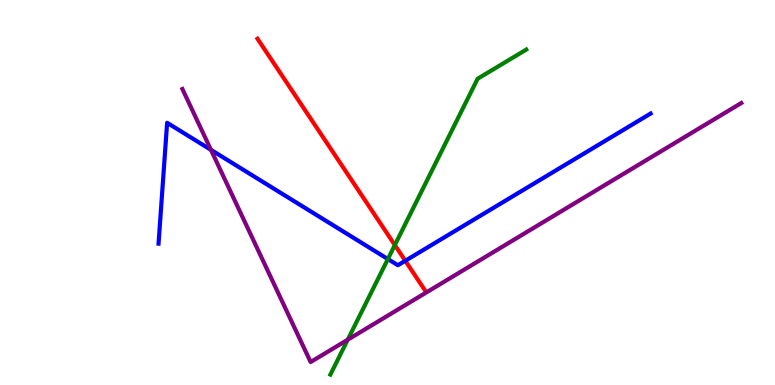[{'lines': ['blue', 'red'], 'intersections': [{'x': 5.23, 'y': 3.23}]}, {'lines': ['green', 'red'], 'intersections': [{'x': 5.09, 'y': 3.63}]}, {'lines': ['purple', 'red'], 'intersections': []}, {'lines': ['blue', 'green'], 'intersections': [{'x': 5.0, 'y': 3.27}]}, {'lines': ['blue', 'purple'], 'intersections': [{'x': 2.72, 'y': 6.11}]}, {'lines': ['green', 'purple'], 'intersections': [{'x': 4.49, 'y': 1.18}]}]